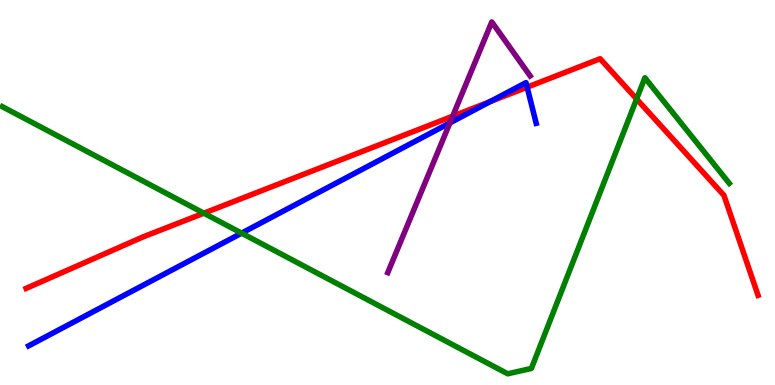[{'lines': ['blue', 'red'], 'intersections': [{'x': 6.32, 'y': 7.36}, {'x': 6.8, 'y': 7.74}]}, {'lines': ['green', 'red'], 'intersections': [{'x': 2.63, 'y': 4.46}, {'x': 8.21, 'y': 7.43}]}, {'lines': ['purple', 'red'], 'intersections': [{'x': 5.84, 'y': 6.98}]}, {'lines': ['blue', 'green'], 'intersections': [{'x': 3.12, 'y': 3.94}]}, {'lines': ['blue', 'purple'], 'intersections': [{'x': 5.81, 'y': 6.81}]}, {'lines': ['green', 'purple'], 'intersections': []}]